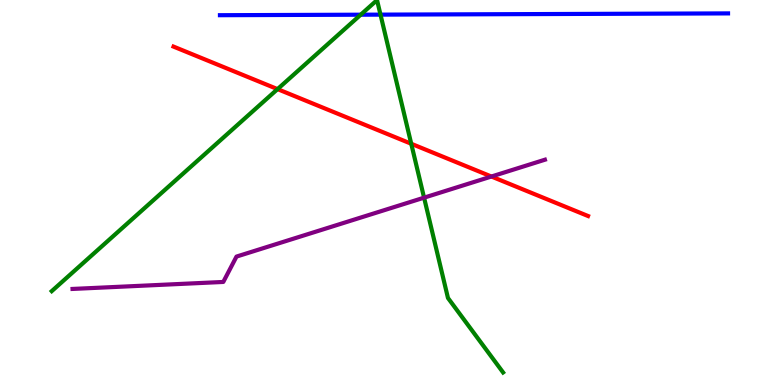[{'lines': ['blue', 'red'], 'intersections': []}, {'lines': ['green', 'red'], 'intersections': [{'x': 3.58, 'y': 7.69}, {'x': 5.31, 'y': 6.27}]}, {'lines': ['purple', 'red'], 'intersections': [{'x': 6.34, 'y': 5.42}]}, {'lines': ['blue', 'green'], 'intersections': [{'x': 4.65, 'y': 9.62}, {'x': 4.91, 'y': 9.62}]}, {'lines': ['blue', 'purple'], 'intersections': []}, {'lines': ['green', 'purple'], 'intersections': [{'x': 5.47, 'y': 4.87}]}]